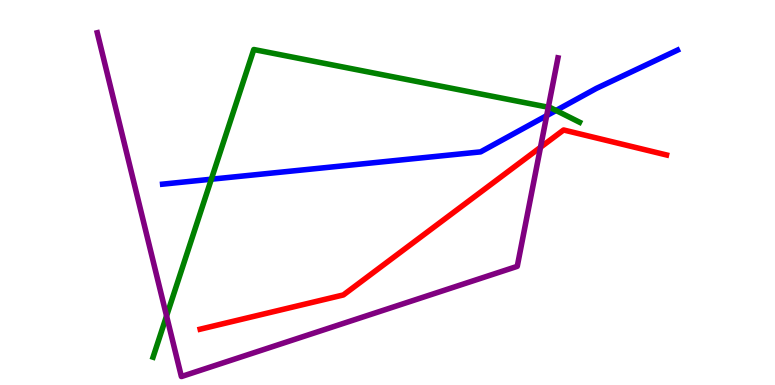[{'lines': ['blue', 'red'], 'intersections': []}, {'lines': ['green', 'red'], 'intersections': []}, {'lines': ['purple', 'red'], 'intersections': [{'x': 6.97, 'y': 6.17}]}, {'lines': ['blue', 'green'], 'intersections': [{'x': 2.73, 'y': 5.35}, {'x': 7.18, 'y': 7.13}]}, {'lines': ['blue', 'purple'], 'intersections': [{'x': 7.05, 'y': 7.0}]}, {'lines': ['green', 'purple'], 'intersections': [{'x': 2.15, 'y': 1.79}, {'x': 7.08, 'y': 7.21}]}]